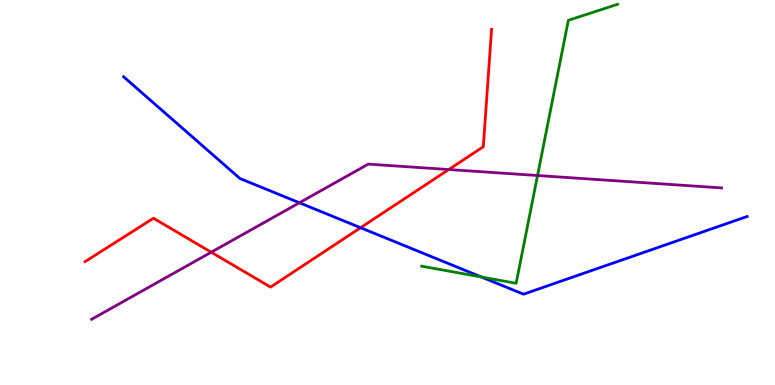[{'lines': ['blue', 'red'], 'intersections': [{'x': 4.65, 'y': 4.09}]}, {'lines': ['green', 'red'], 'intersections': []}, {'lines': ['purple', 'red'], 'intersections': [{'x': 2.73, 'y': 3.45}, {'x': 5.79, 'y': 5.6}]}, {'lines': ['blue', 'green'], 'intersections': [{'x': 6.21, 'y': 2.81}]}, {'lines': ['blue', 'purple'], 'intersections': [{'x': 3.86, 'y': 4.73}]}, {'lines': ['green', 'purple'], 'intersections': [{'x': 6.94, 'y': 5.44}]}]